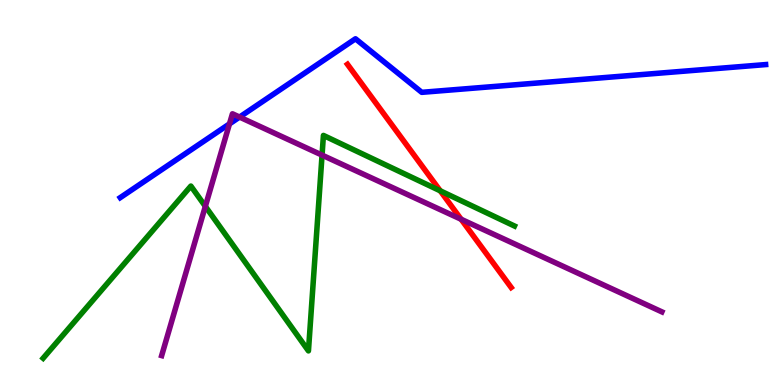[{'lines': ['blue', 'red'], 'intersections': []}, {'lines': ['green', 'red'], 'intersections': [{'x': 5.68, 'y': 5.04}]}, {'lines': ['purple', 'red'], 'intersections': [{'x': 5.95, 'y': 4.3}]}, {'lines': ['blue', 'green'], 'intersections': []}, {'lines': ['blue', 'purple'], 'intersections': [{'x': 2.96, 'y': 6.78}, {'x': 3.09, 'y': 6.96}]}, {'lines': ['green', 'purple'], 'intersections': [{'x': 2.65, 'y': 4.64}, {'x': 4.16, 'y': 5.97}]}]